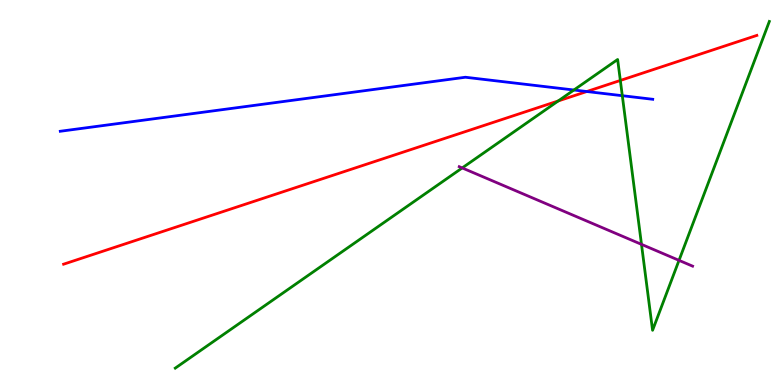[{'lines': ['blue', 'red'], 'intersections': [{'x': 7.57, 'y': 7.62}]}, {'lines': ['green', 'red'], 'intersections': [{'x': 7.2, 'y': 7.38}, {'x': 8.0, 'y': 7.91}]}, {'lines': ['purple', 'red'], 'intersections': []}, {'lines': ['blue', 'green'], 'intersections': [{'x': 7.41, 'y': 7.66}, {'x': 8.03, 'y': 7.51}]}, {'lines': ['blue', 'purple'], 'intersections': []}, {'lines': ['green', 'purple'], 'intersections': [{'x': 5.96, 'y': 5.64}, {'x': 8.28, 'y': 3.65}, {'x': 8.76, 'y': 3.24}]}]